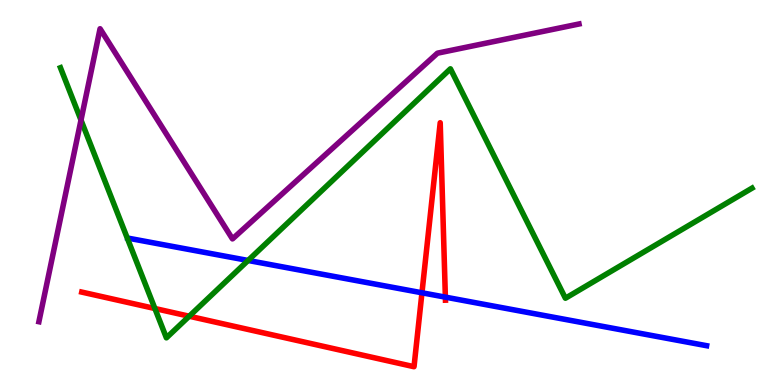[{'lines': ['blue', 'red'], 'intersections': [{'x': 5.44, 'y': 2.4}, {'x': 5.75, 'y': 2.28}]}, {'lines': ['green', 'red'], 'intersections': [{'x': 2.0, 'y': 1.99}, {'x': 2.44, 'y': 1.79}]}, {'lines': ['purple', 'red'], 'intersections': []}, {'lines': ['blue', 'green'], 'intersections': [{'x': 3.2, 'y': 3.23}]}, {'lines': ['blue', 'purple'], 'intersections': []}, {'lines': ['green', 'purple'], 'intersections': [{'x': 1.05, 'y': 6.88}]}]